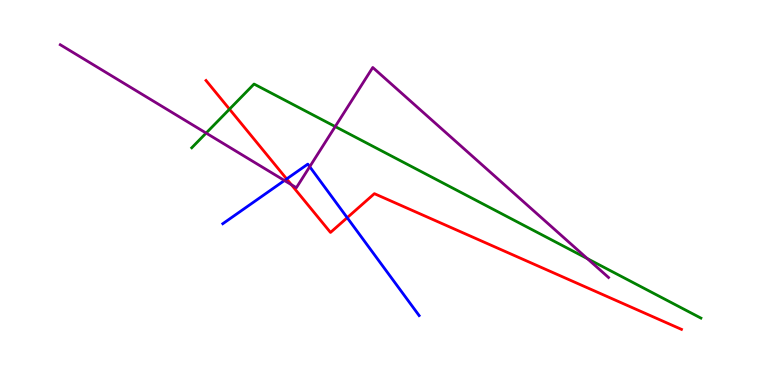[{'lines': ['blue', 'red'], 'intersections': [{'x': 3.7, 'y': 5.35}, {'x': 4.48, 'y': 4.35}]}, {'lines': ['green', 'red'], 'intersections': [{'x': 2.96, 'y': 7.16}]}, {'lines': ['purple', 'red'], 'intersections': [{'x': 3.76, 'y': 5.2}]}, {'lines': ['blue', 'green'], 'intersections': []}, {'lines': ['blue', 'purple'], 'intersections': [{'x': 3.67, 'y': 5.31}, {'x': 4.0, 'y': 5.67}]}, {'lines': ['green', 'purple'], 'intersections': [{'x': 2.66, 'y': 6.54}, {'x': 4.33, 'y': 6.71}, {'x': 7.58, 'y': 3.28}]}]